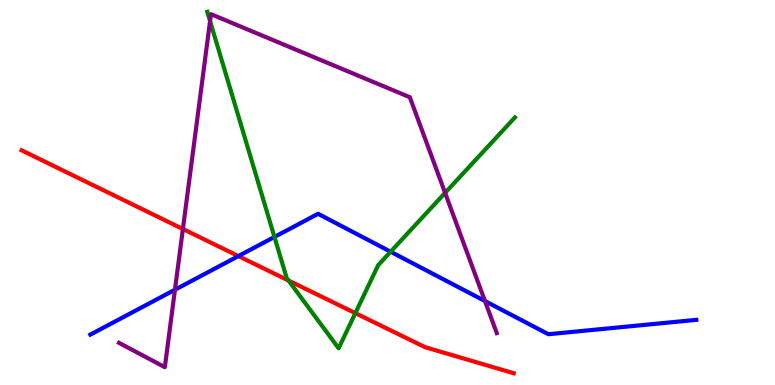[{'lines': ['blue', 'red'], 'intersections': [{'x': 3.08, 'y': 3.35}]}, {'lines': ['green', 'red'], 'intersections': [{'x': 3.72, 'y': 2.71}, {'x': 4.59, 'y': 1.87}]}, {'lines': ['purple', 'red'], 'intersections': [{'x': 2.36, 'y': 4.05}]}, {'lines': ['blue', 'green'], 'intersections': [{'x': 3.54, 'y': 3.85}, {'x': 5.04, 'y': 3.46}]}, {'lines': ['blue', 'purple'], 'intersections': [{'x': 2.26, 'y': 2.47}, {'x': 6.26, 'y': 2.18}]}, {'lines': ['green', 'purple'], 'intersections': [{'x': 2.71, 'y': 9.45}, {'x': 5.74, 'y': 4.99}]}]